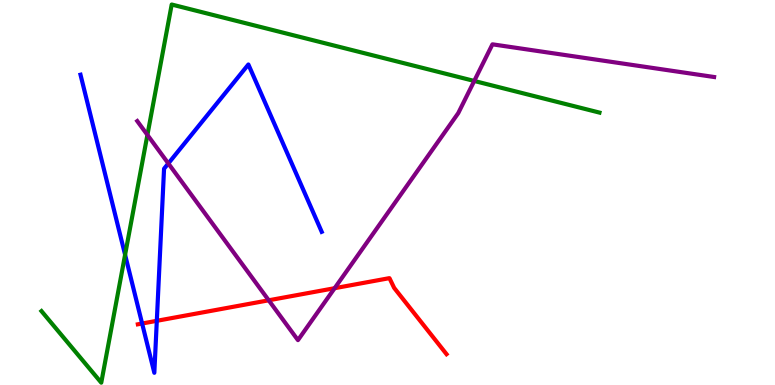[{'lines': ['blue', 'red'], 'intersections': [{'x': 1.83, 'y': 1.6}, {'x': 2.02, 'y': 1.67}]}, {'lines': ['green', 'red'], 'intersections': []}, {'lines': ['purple', 'red'], 'intersections': [{'x': 3.47, 'y': 2.2}, {'x': 4.32, 'y': 2.51}]}, {'lines': ['blue', 'green'], 'intersections': [{'x': 1.61, 'y': 3.38}]}, {'lines': ['blue', 'purple'], 'intersections': [{'x': 2.17, 'y': 5.75}]}, {'lines': ['green', 'purple'], 'intersections': [{'x': 1.9, 'y': 6.5}, {'x': 6.12, 'y': 7.9}]}]